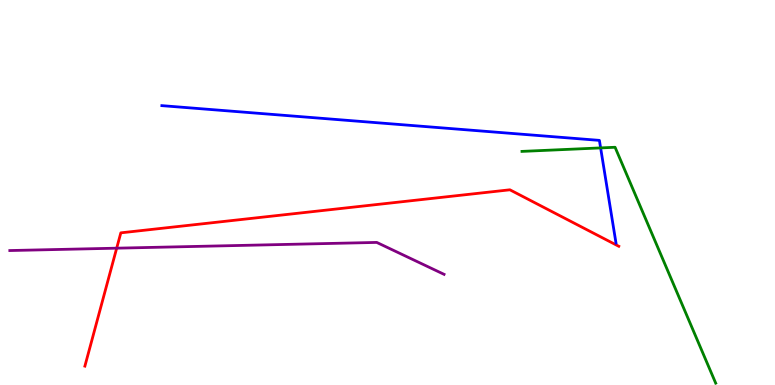[{'lines': ['blue', 'red'], 'intersections': []}, {'lines': ['green', 'red'], 'intersections': []}, {'lines': ['purple', 'red'], 'intersections': [{'x': 1.51, 'y': 3.55}]}, {'lines': ['blue', 'green'], 'intersections': [{'x': 7.75, 'y': 6.16}]}, {'lines': ['blue', 'purple'], 'intersections': []}, {'lines': ['green', 'purple'], 'intersections': []}]